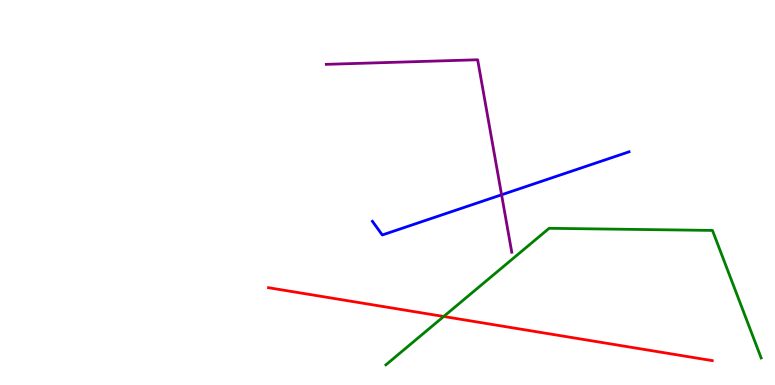[{'lines': ['blue', 'red'], 'intersections': []}, {'lines': ['green', 'red'], 'intersections': [{'x': 5.73, 'y': 1.78}]}, {'lines': ['purple', 'red'], 'intersections': []}, {'lines': ['blue', 'green'], 'intersections': []}, {'lines': ['blue', 'purple'], 'intersections': [{'x': 6.47, 'y': 4.94}]}, {'lines': ['green', 'purple'], 'intersections': []}]